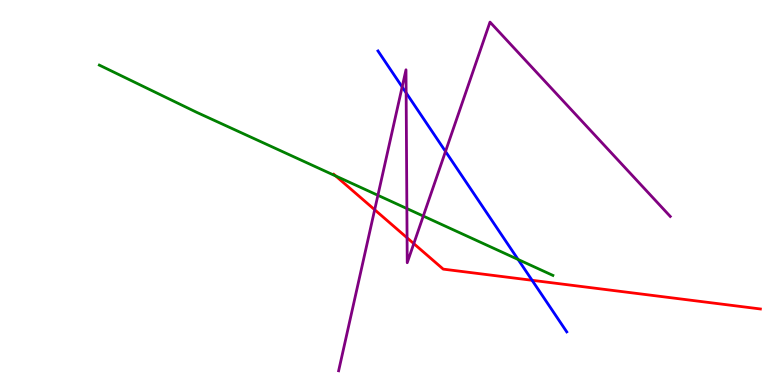[{'lines': ['blue', 'red'], 'intersections': [{'x': 6.87, 'y': 2.72}]}, {'lines': ['green', 'red'], 'intersections': [{'x': 4.33, 'y': 5.43}]}, {'lines': ['purple', 'red'], 'intersections': [{'x': 4.83, 'y': 4.55}, {'x': 5.25, 'y': 3.82}, {'x': 5.34, 'y': 3.67}]}, {'lines': ['blue', 'green'], 'intersections': [{'x': 6.69, 'y': 3.26}]}, {'lines': ['blue', 'purple'], 'intersections': [{'x': 5.19, 'y': 7.74}, {'x': 5.24, 'y': 7.59}, {'x': 5.75, 'y': 6.07}]}, {'lines': ['green', 'purple'], 'intersections': [{'x': 4.88, 'y': 4.93}, {'x': 5.25, 'y': 4.58}, {'x': 5.46, 'y': 4.39}]}]